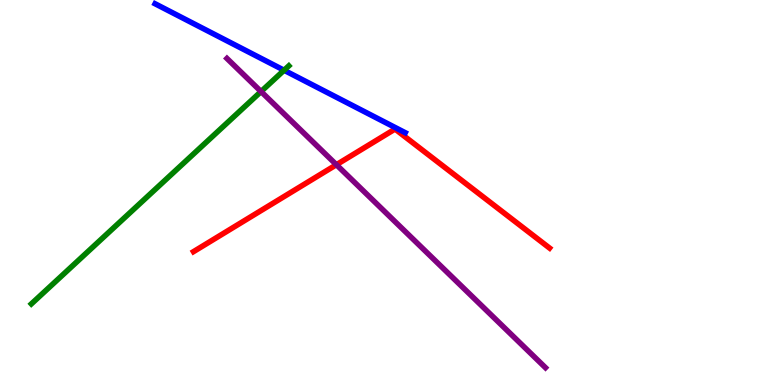[{'lines': ['blue', 'red'], 'intersections': []}, {'lines': ['green', 'red'], 'intersections': []}, {'lines': ['purple', 'red'], 'intersections': [{'x': 4.34, 'y': 5.72}]}, {'lines': ['blue', 'green'], 'intersections': [{'x': 3.67, 'y': 8.18}]}, {'lines': ['blue', 'purple'], 'intersections': []}, {'lines': ['green', 'purple'], 'intersections': [{'x': 3.37, 'y': 7.62}]}]